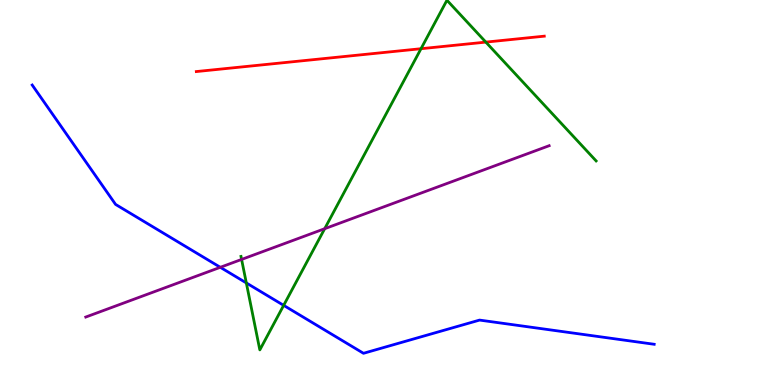[{'lines': ['blue', 'red'], 'intersections': []}, {'lines': ['green', 'red'], 'intersections': [{'x': 5.43, 'y': 8.73}, {'x': 6.27, 'y': 8.91}]}, {'lines': ['purple', 'red'], 'intersections': []}, {'lines': ['blue', 'green'], 'intersections': [{'x': 3.18, 'y': 2.65}, {'x': 3.66, 'y': 2.07}]}, {'lines': ['blue', 'purple'], 'intersections': [{'x': 2.84, 'y': 3.06}]}, {'lines': ['green', 'purple'], 'intersections': [{'x': 3.12, 'y': 3.26}, {'x': 4.19, 'y': 4.06}]}]